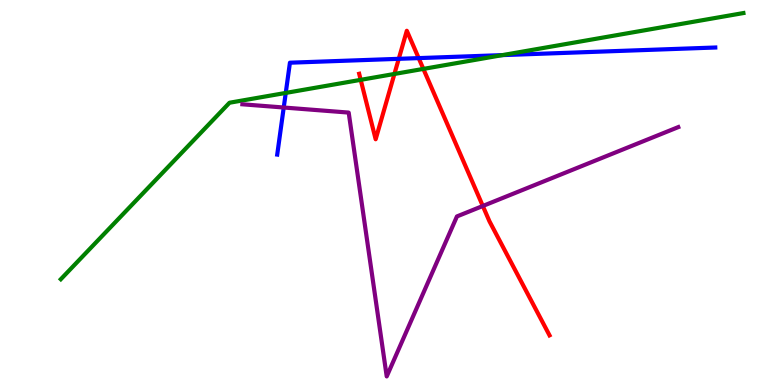[{'lines': ['blue', 'red'], 'intersections': [{'x': 5.15, 'y': 8.47}, {'x': 5.4, 'y': 8.49}]}, {'lines': ['green', 'red'], 'intersections': [{'x': 4.65, 'y': 7.93}, {'x': 5.09, 'y': 8.08}, {'x': 5.46, 'y': 8.21}]}, {'lines': ['purple', 'red'], 'intersections': [{'x': 6.23, 'y': 4.65}]}, {'lines': ['blue', 'green'], 'intersections': [{'x': 3.69, 'y': 7.59}, {'x': 6.48, 'y': 8.57}]}, {'lines': ['blue', 'purple'], 'intersections': [{'x': 3.66, 'y': 7.21}]}, {'lines': ['green', 'purple'], 'intersections': []}]